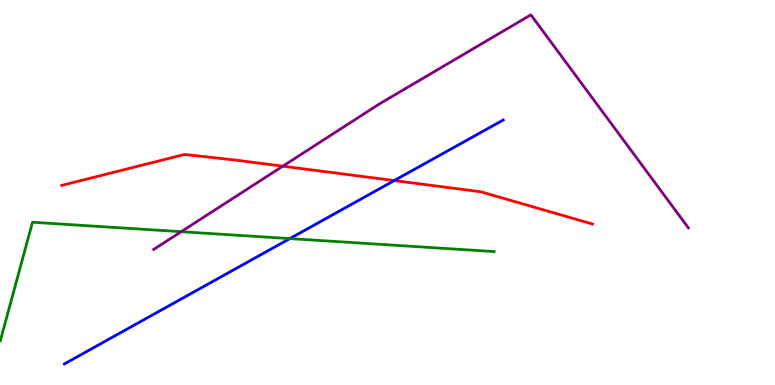[{'lines': ['blue', 'red'], 'intersections': [{'x': 5.09, 'y': 5.31}]}, {'lines': ['green', 'red'], 'intersections': []}, {'lines': ['purple', 'red'], 'intersections': [{'x': 3.65, 'y': 5.68}]}, {'lines': ['blue', 'green'], 'intersections': [{'x': 3.74, 'y': 3.8}]}, {'lines': ['blue', 'purple'], 'intersections': []}, {'lines': ['green', 'purple'], 'intersections': [{'x': 2.34, 'y': 3.98}]}]